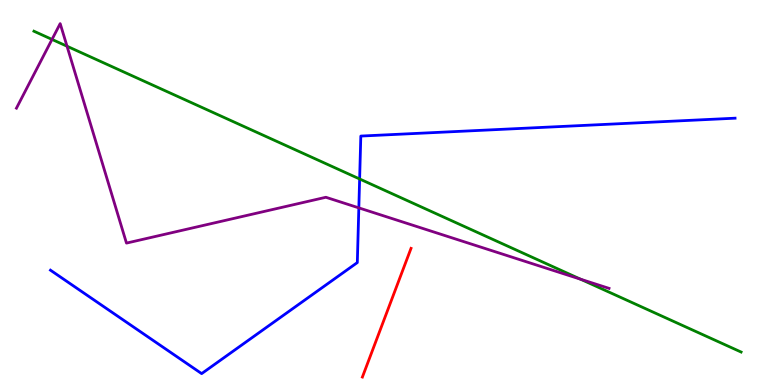[{'lines': ['blue', 'red'], 'intersections': []}, {'lines': ['green', 'red'], 'intersections': []}, {'lines': ['purple', 'red'], 'intersections': []}, {'lines': ['blue', 'green'], 'intersections': [{'x': 4.64, 'y': 5.35}]}, {'lines': ['blue', 'purple'], 'intersections': [{'x': 4.63, 'y': 4.6}]}, {'lines': ['green', 'purple'], 'intersections': [{'x': 0.671, 'y': 8.98}, {'x': 0.865, 'y': 8.8}, {'x': 7.49, 'y': 2.75}]}]